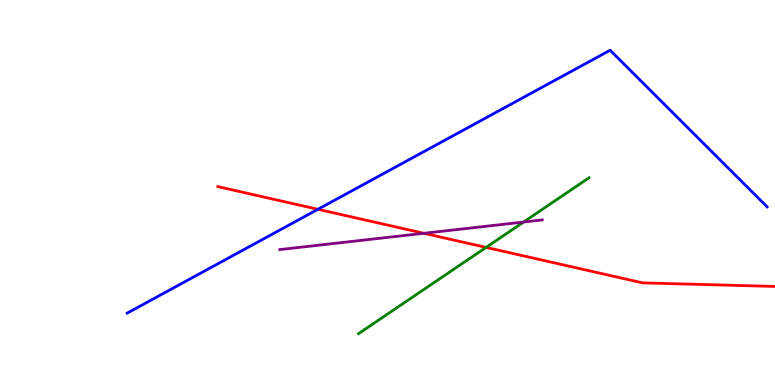[{'lines': ['blue', 'red'], 'intersections': [{'x': 4.1, 'y': 4.56}]}, {'lines': ['green', 'red'], 'intersections': [{'x': 6.27, 'y': 3.57}]}, {'lines': ['purple', 'red'], 'intersections': [{'x': 5.47, 'y': 3.94}]}, {'lines': ['blue', 'green'], 'intersections': []}, {'lines': ['blue', 'purple'], 'intersections': []}, {'lines': ['green', 'purple'], 'intersections': [{'x': 6.76, 'y': 4.23}]}]